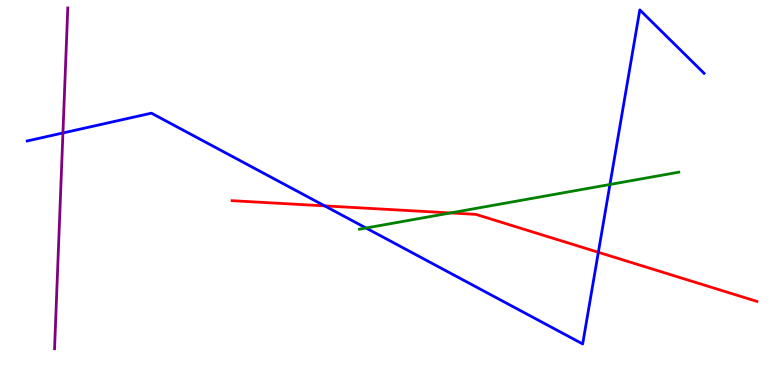[{'lines': ['blue', 'red'], 'intersections': [{'x': 4.19, 'y': 4.65}, {'x': 7.72, 'y': 3.45}]}, {'lines': ['green', 'red'], 'intersections': [{'x': 5.81, 'y': 4.47}]}, {'lines': ['purple', 'red'], 'intersections': []}, {'lines': ['blue', 'green'], 'intersections': [{'x': 4.72, 'y': 4.08}, {'x': 7.87, 'y': 5.21}]}, {'lines': ['blue', 'purple'], 'intersections': [{'x': 0.812, 'y': 6.55}]}, {'lines': ['green', 'purple'], 'intersections': []}]